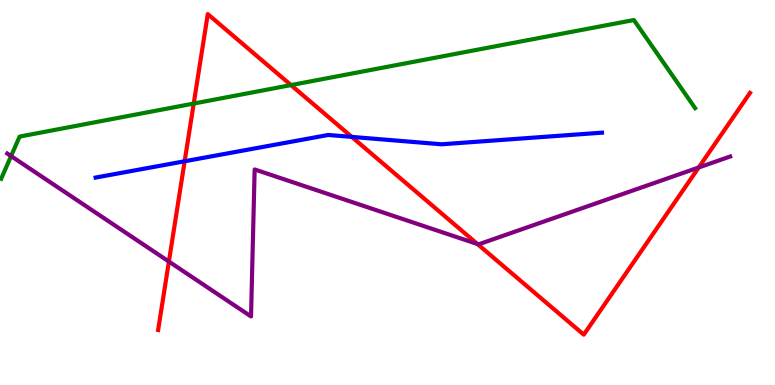[{'lines': ['blue', 'red'], 'intersections': [{'x': 2.38, 'y': 5.81}, {'x': 4.54, 'y': 6.44}]}, {'lines': ['green', 'red'], 'intersections': [{'x': 2.5, 'y': 7.31}, {'x': 3.75, 'y': 7.79}]}, {'lines': ['purple', 'red'], 'intersections': [{'x': 2.18, 'y': 3.21}, {'x': 6.16, 'y': 3.66}, {'x': 9.02, 'y': 5.65}]}, {'lines': ['blue', 'green'], 'intersections': []}, {'lines': ['blue', 'purple'], 'intersections': []}, {'lines': ['green', 'purple'], 'intersections': [{'x': 0.143, 'y': 5.95}]}]